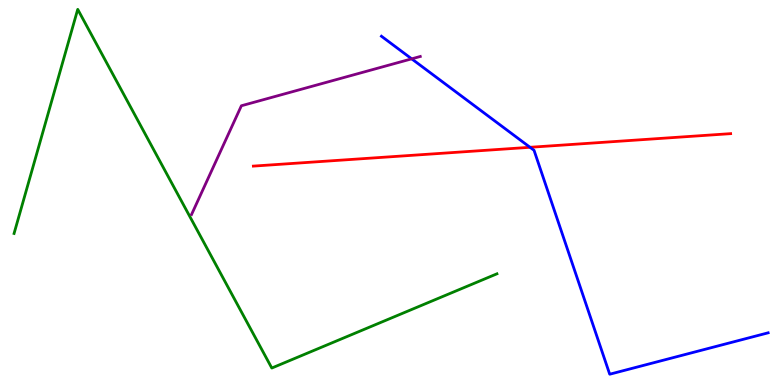[{'lines': ['blue', 'red'], 'intersections': [{'x': 6.84, 'y': 6.17}]}, {'lines': ['green', 'red'], 'intersections': []}, {'lines': ['purple', 'red'], 'intersections': []}, {'lines': ['blue', 'green'], 'intersections': []}, {'lines': ['blue', 'purple'], 'intersections': [{'x': 5.31, 'y': 8.47}]}, {'lines': ['green', 'purple'], 'intersections': []}]